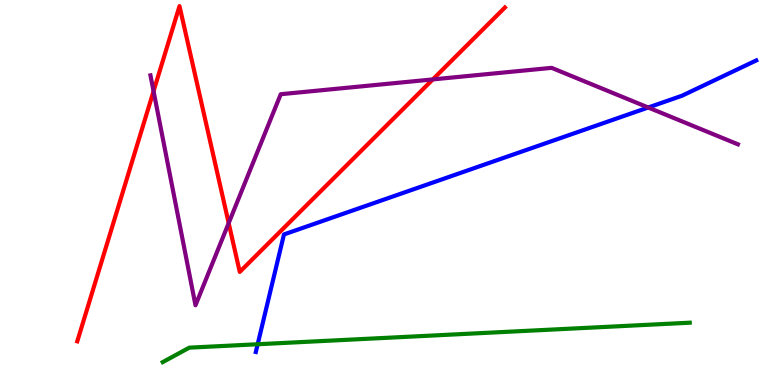[{'lines': ['blue', 'red'], 'intersections': []}, {'lines': ['green', 'red'], 'intersections': []}, {'lines': ['purple', 'red'], 'intersections': [{'x': 1.98, 'y': 7.63}, {'x': 2.95, 'y': 4.21}, {'x': 5.58, 'y': 7.94}]}, {'lines': ['blue', 'green'], 'intersections': [{'x': 3.32, 'y': 1.06}]}, {'lines': ['blue', 'purple'], 'intersections': [{'x': 8.36, 'y': 7.21}]}, {'lines': ['green', 'purple'], 'intersections': []}]